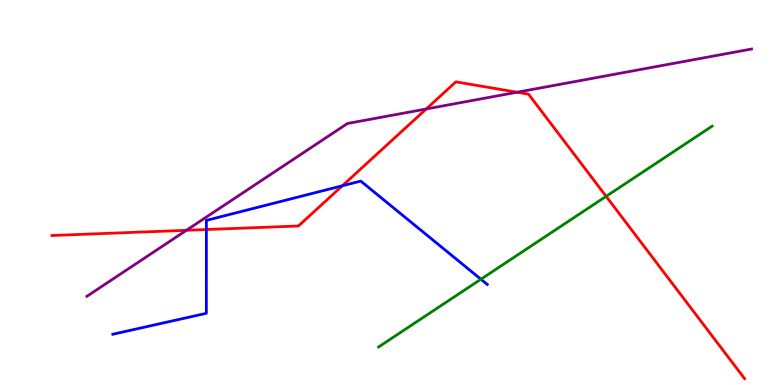[{'lines': ['blue', 'red'], 'intersections': [{'x': 2.66, 'y': 4.04}, {'x': 4.42, 'y': 5.17}]}, {'lines': ['green', 'red'], 'intersections': [{'x': 7.82, 'y': 4.9}]}, {'lines': ['purple', 'red'], 'intersections': [{'x': 2.41, 'y': 4.02}, {'x': 5.5, 'y': 7.17}, {'x': 6.67, 'y': 7.6}]}, {'lines': ['blue', 'green'], 'intersections': [{'x': 6.21, 'y': 2.75}]}, {'lines': ['blue', 'purple'], 'intersections': []}, {'lines': ['green', 'purple'], 'intersections': []}]